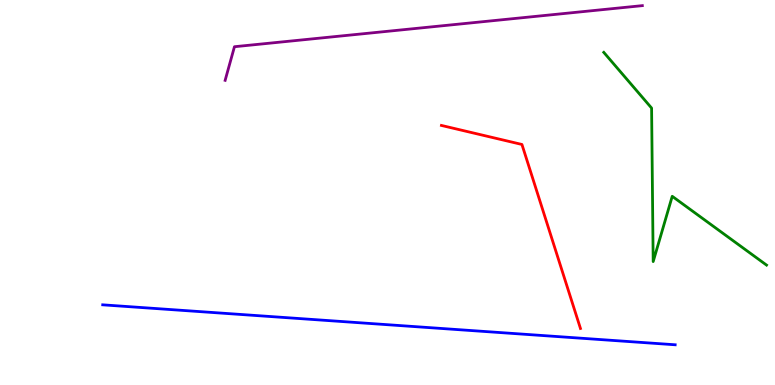[{'lines': ['blue', 'red'], 'intersections': []}, {'lines': ['green', 'red'], 'intersections': []}, {'lines': ['purple', 'red'], 'intersections': []}, {'lines': ['blue', 'green'], 'intersections': []}, {'lines': ['blue', 'purple'], 'intersections': []}, {'lines': ['green', 'purple'], 'intersections': []}]